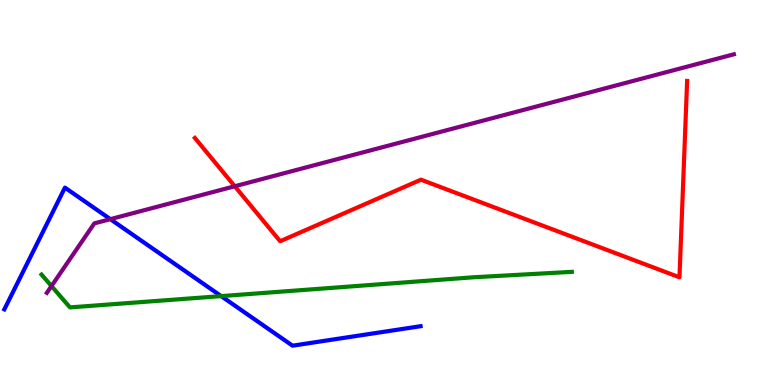[{'lines': ['blue', 'red'], 'intersections': []}, {'lines': ['green', 'red'], 'intersections': []}, {'lines': ['purple', 'red'], 'intersections': [{'x': 3.03, 'y': 5.16}]}, {'lines': ['blue', 'green'], 'intersections': [{'x': 2.85, 'y': 2.31}]}, {'lines': ['blue', 'purple'], 'intersections': [{'x': 1.42, 'y': 4.31}]}, {'lines': ['green', 'purple'], 'intersections': [{'x': 0.664, 'y': 2.57}]}]